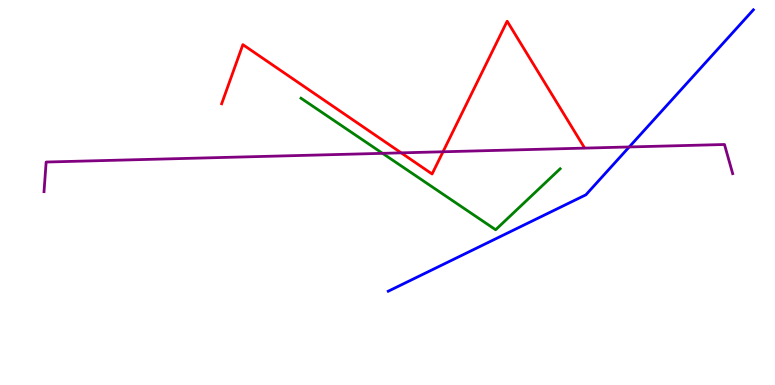[{'lines': ['blue', 'red'], 'intersections': []}, {'lines': ['green', 'red'], 'intersections': []}, {'lines': ['purple', 'red'], 'intersections': [{'x': 5.18, 'y': 6.03}, {'x': 5.72, 'y': 6.06}]}, {'lines': ['blue', 'green'], 'intersections': []}, {'lines': ['blue', 'purple'], 'intersections': [{'x': 8.12, 'y': 6.18}]}, {'lines': ['green', 'purple'], 'intersections': [{'x': 4.94, 'y': 6.02}]}]